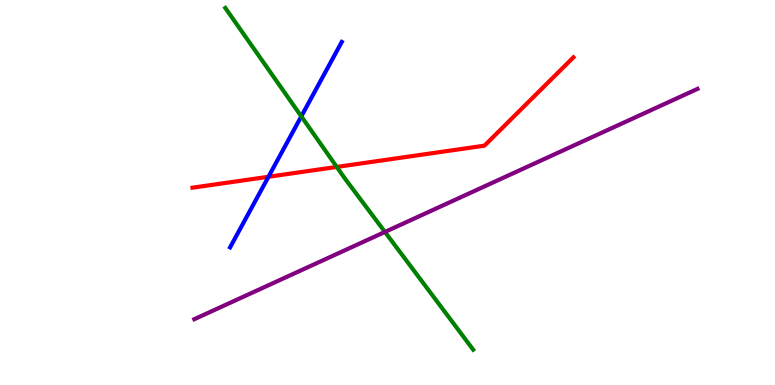[{'lines': ['blue', 'red'], 'intersections': [{'x': 3.46, 'y': 5.41}]}, {'lines': ['green', 'red'], 'intersections': [{'x': 4.35, 'y': 5.66}]}, {'lines': ['purple', 'red'], 'intersections': []}, {'lines': ['blue', 'green'], 'intersections': [{'x': 3.89, 'y': 6.98}]}, {'lines': ['blue', 'purple'], 'intersections': []}, {'lines': ['green', 'purple'], 'intersections': [{'x': 4.97, 'y': 3.98}]}]